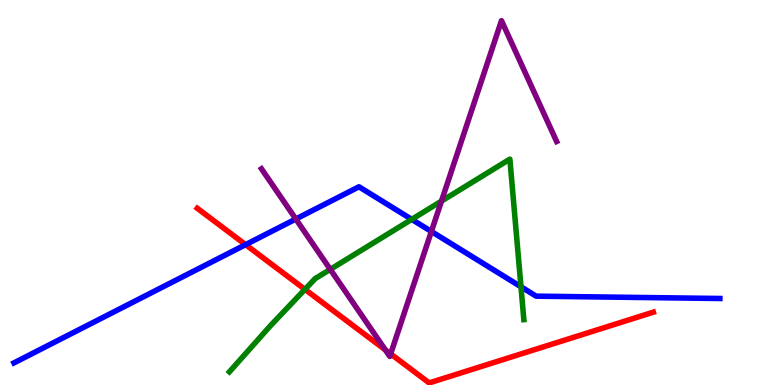[{'lines': ['blue', 'red'], 'intersections': [{'x': 3.17, 'y': 3.65}]}, {'lines': ['green', 'red'], 'intersections': [{'x': 3.93, 'y': 2.48}]}, {'lines': ['purple', 'red'], 'intersections': [{'x': 4.97, 'y': 0.912}, {'x': 5.04, 'y': 0.808}]}, {'lines': ['blue', 'green'], 'intersections': [{'x': 5.31, 'y': 4.3}, {'x': 6.72, 'y': 2.55}]}, {'lines': ['blue', 'purple'], 'intersections': [{'x': 3.82, 'y': 4.31}, {'x': 5.57, 'y': 3.99}]}, {'lines': ['green', 'purple'], 'intersections': [{'x': 4.26, 'y': 3.0}, {'x': 5.7, 'y': 4.78}]}]